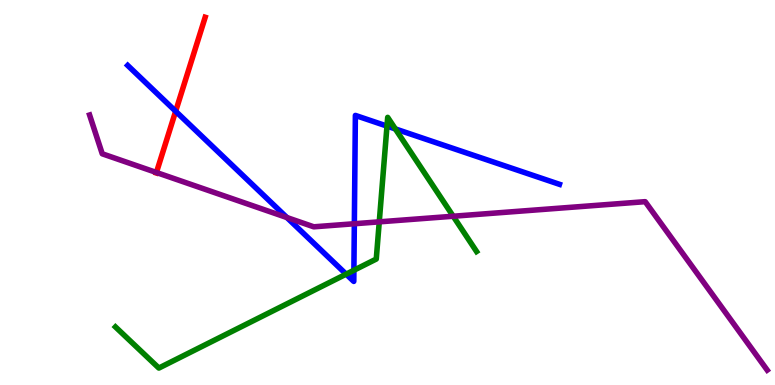[{'lines': ['blue', 'red'], 'intersections': [{'x': 2.27, 'y': 7.11}]}, {'lines': ['green', 'red'], 'intersections': []}, {'lines': ['purple', 'red'], 'intersections': [{'x': 2.02, 'y': 5.52}]}, {'lines': ['blue', 'green'], 'intersections': [{'x': 4.47, 'y': 2.88}, {'x': 4.57, 'y': 2.98}, {'x': 4.99, 'y': 6.72}, {'x': 5.1, 'y': 6.65}]}, {'lines': ['blue', 'purple'], 'intersections': [{'x': 3.7, 'y': 4.35}, {'x': 4.57, 'y': 4.19}]}, {'lines': ['green', 'purple'], 'intersections': [{'x': 4.89, 'y': 4.24}, {'x': 5.85, 'y': 4.38}]}]